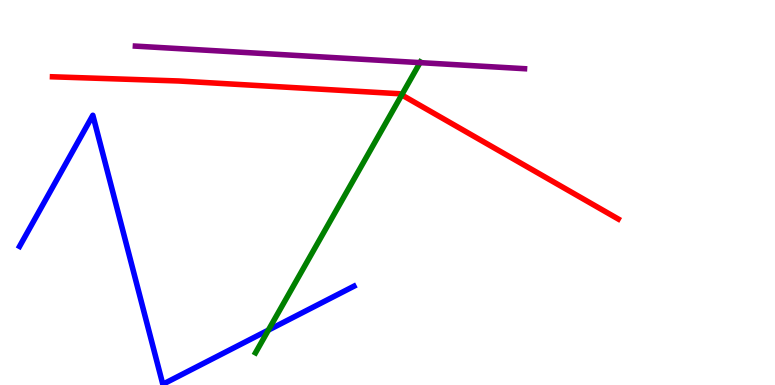[{'lines': ['blue', 'red'], 'intersections': []}, {'lines': ['green', 'red'], 'intersections': [{'x': 5.18, 'y': 7.53}]}, {'lines': ['purple', 'red'], 'intersections': []}, {'lines': ['blue', 'green'], 'intersections': [{'x': 3.46, 'y': 1.43}]}, {'lines': ['blue', 'purple'], 'intersections': []}, {'lines': ['green', 'purple'], 'intersections': [{'x': 5.42, 'y': 8.37}]}]